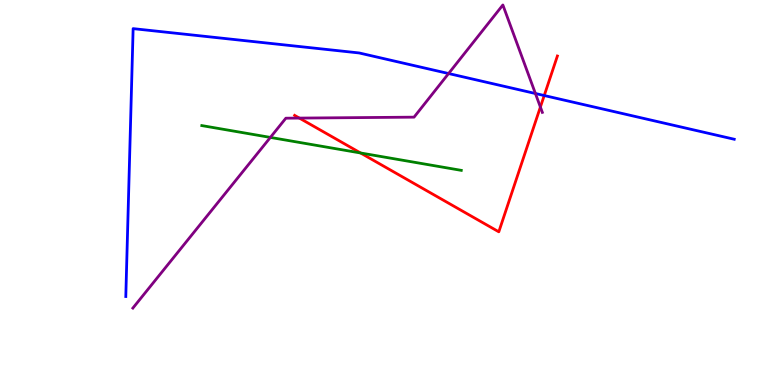[{'lines': ['blue', 'red'], 'intersections': [{'x': 7.02, 'y': 7.52}]}, {'lines': ['green', 'red'], 'intersections': [{'x': 4.65, 'y': 6.03}]}, {'lines': ['purple', 'red'], 'intersections': [{'x': 3.86, 'y': 6.93}, {'x': 6.97, 'y': 7.22}]}, {'lines': ['blue', 'green'], 'intersections': []}, {'lines': ['blue', 'purple'], 'intersections': [{'x': 5.79, 'y': 8.09}, {'x': 6.91, 'y': 7.57}]}, {'lines': ['green', 'purple'], 'intersections': [{'x': 3.49, 'y': 6.43}]}]